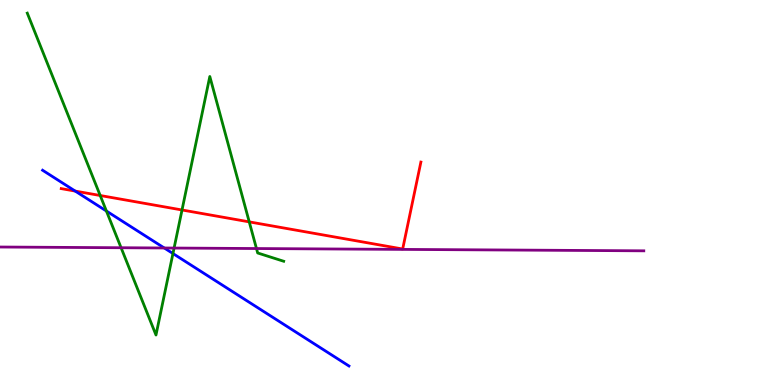[{'lines': ['blue', 'red'], 'intersections': [{'x': 0.971, 'y': 5.04}]}, {'lines': ['green', 'red'], 'intersections': [{'x': 1.29, 'y': 4.92}, {'x': 2.35, 'y': 4.55}, {'x': 3.22, 'y': 4.24}]}, {'lines': ['purple', 'red'], 'intersections': []}, {'lines': ['blue', 'green'], 'intersections': [{'x': 1.37, 'y': 4.52}, {'x': 2.23, 'y': 3.41}]}, {'lines': ['blue', 'purple'], 'intersections': [{'x': 2.12, 'y': 3.56}]}, {'lines': ['green', 'purple'], 'intersections': [{'x': 1.56, 'y': 3.57}, {'x': 2.25, 'y': 3.56}, {'x': 3.31, 'y': 3.54}]}]